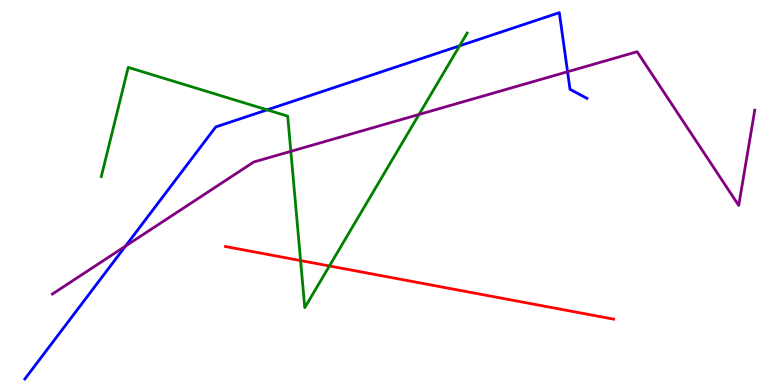[{'lines': ['blue', 'red'], 'intersections': []}, {'lines': ['green', 'red'], 'intersections': [{'x': 3.88, 'y': 3.23}, {'x': 4.25, 'y': 3.09}]}, {'lines': ['purple', 'red'], 'intersections': []}, {'lines': ['blue', 'green'], 'intersections': [{'x': 3.45, 'y': 7.15}, {'x': 5.93, 'y': 8.81}]}, {'lines': ['blue', 'purple'], 'intersections': [{'x': 1.62, 'y': 3.61}, {'x': 7.32, 'y': 8.14}]}, {'lines': ['green', 'purple'], 'intersections': [{'x': 3.75, 'y': 6.07}, {'x': 5.41, 'y': 7.03}]}]